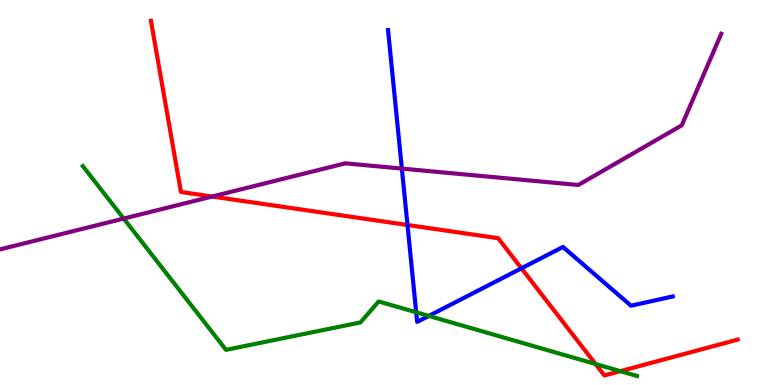[{'lines': ['blue', 'red'], 'intersections': [{'x': 5.26, 'y': 4.16}, {'x': 6.73, 'y': 3.03}]}, {'lines': ['green', 'red'], 'intersections': [{'x': 7.68, 'y': 0.545}, {'x': 8.0, 'y': 0.359}]}, {'lines': ['purple', 'red'], 'intersections': [{'x': 2.74, 'y': 4.9}]}, {'lines': ['blue', 'green'], 'intersections': [{'x': 5.37, 'y': 1.89}, {'x': 5.53, 'y': 1.79}]}, {'lines': ['blue', 'purple'], 'intersections': [{'x': 5.19, 'y': 5.62}]}, {'lines': ['green', 'purple'], 'intersections': [{'x': 1.6, 'y': 4.32}]}]